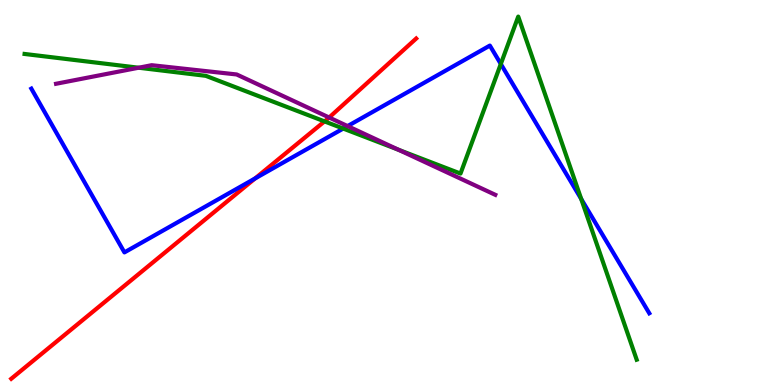[{'lines': ['blue', 'red'], 'intersections': [{'x': 3.29, 'y': 5.36}]}, {'lines': ['green', 'red'], 'intersections': [{'x': 4.19, 'y': 6.85}]}, {'lines': ['purple', 'red'], 'intersections': [{'x': 4.25, 'y': 6.95}]}, {'lines': ['blue', 'green'], 'intersections': [{'x': 4.43, 'y': 6.66}, {'x': 6.46, 'y': 8.34}, {'x': 7.5, 'y': 4.83}]}, {'lines': ['blue', 'purple'], 'intersections': [{'x': 4.49, 'y': 6.73}]}, {'lines': ['green', 'purple'], 'intersections': [{'x': 1.79, 'y': 8.24}, {'x': 5.14, 'y': 6.11}]}]